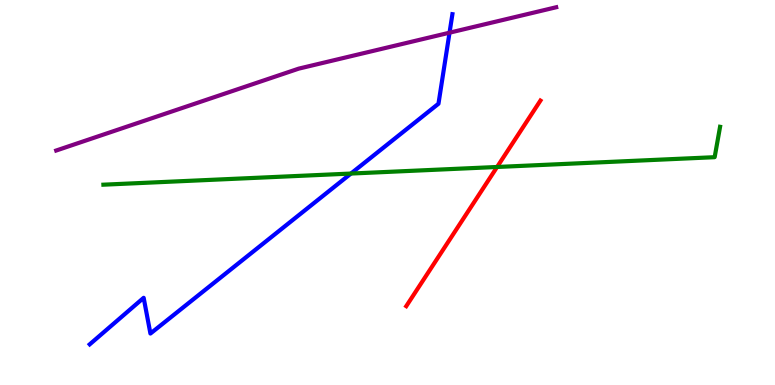[{'lines': ['blue', 'red'], 'intersections': []}, {'lines': ['green', 'red'], 'intersections': [{'x': 6.41, 'y': 5.66}]}, {'lines': ['purple', 'red'], 'intersections': []}, {'lines': ['blue', 'green'], 'intersections': [{'x': 4.53, 'y': 5.49}]}, {'lines': ['blue', 'purple'], 'intersections': [{'x': 5.8, 'y': 9.15}]}, {'lines': ['green', 'purple'], 'intersections': []}]